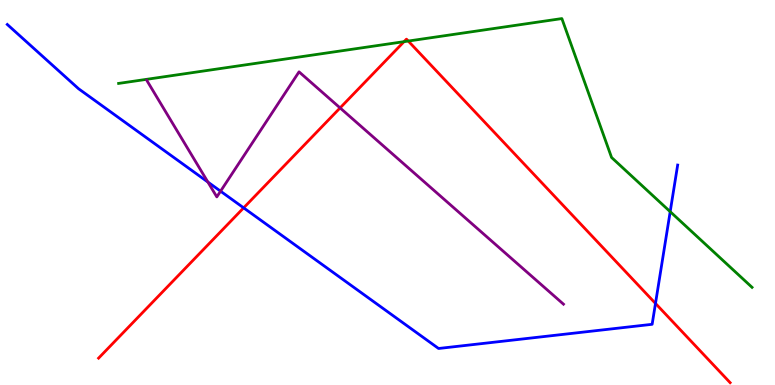[{'lines': ['blue', 'red'], 'intersections': [{'x': 3.14, 'y': 4.6}, {'x': 8.46, 'y': 2.12}]}, {'lines': ['green', 'red'], 'intersections': [{'x': 5.21, 'y': 8.92}, {'x': 5.27, 'y': 8.93}]}, {'lines': ['purple', 'red'], 'intersections': [{'x': 4.39, 'y': 7.2}]}, {'lines': ['blue', 'green'], 'intersections': [{'x': 8.65, 'y': 4.5}]}, {'lines': ['blue', 'purple'], 'intersections': [{'x': 2.68, 'y': 5.27}, {'x': 2.85, 'y': 5.03}]}, {'lines': ['green', 'purple'], 'intersections': []}]